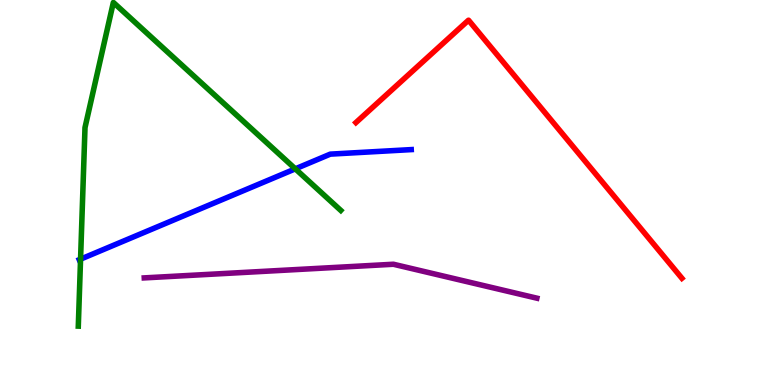[{'lines': ['blue', 'red'], 'intersections': []}, {'lines': ['green', 'red'], 'intersections': []}, {'lines': ['purple', 'red'], 'intersections': []}, {'lines': ['blue', 'green'], 'intersections': [{'x': 1.04, 'y': 3.27}, {'x': 3.81, 'y': 5.61}]}, {'lines': ['blue', 'purple'], 'intersections': []}, {'lines': ['green', 'purple'], 'intersections': []}]